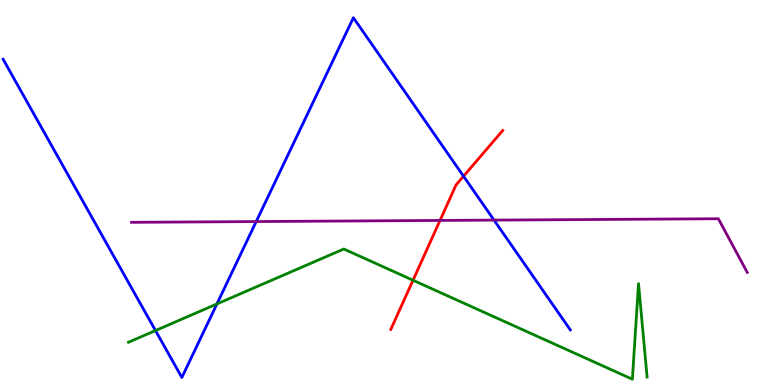[{'lines': ['blue', 'red'], 'intersections': [{'x': 5.98, 'y': 5.42}]}, {'lines': ['green', 'red'], 'intersections': [{'x': 5.33, 'y': 2.72}]}, {'lines': ['purple', 'red'], 'intersections': [{'x': 5.68, 'y': 4.27}]}, {'lines': ['blue', 'green'], 'intersections': [{'x': 2.01, 'y': 1.41}, {'x': 2.8, 'y': 2.11}]}, {'lines': ['blue', 'purple'], 'intersections': [{'x': 3.31, 'y': 4.25}, {'x': 6.37, 'y': 4.28}]}, {'lines': ['green', 'purple'], 'intersections': []}]